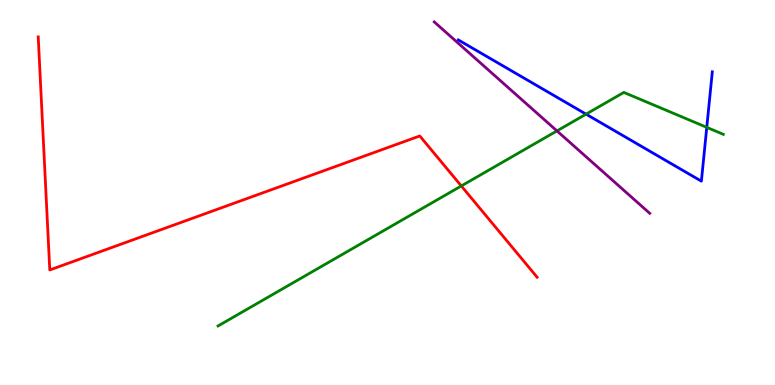[{'lines': ['blue', 'red'], 'intersections': []}, {'lines': ['green', 'red'], 'intersections': [{'x': 5.95, 'y': 5.17}]}, {'lines': ['purple', 'red'], 'intersections': []}, {'lines': ['blue', 'green'], 'intersections': [{'x': 7.56, 'y': 7.03}, {'x': 9.12, 'y': 6.69}]}, {'lines': ['blue', 'purple'], 'intersections': []}, {'lines': ['green', 'purple'], 'intersections': [{'x': 7.19, 'y': 6.6}]}]